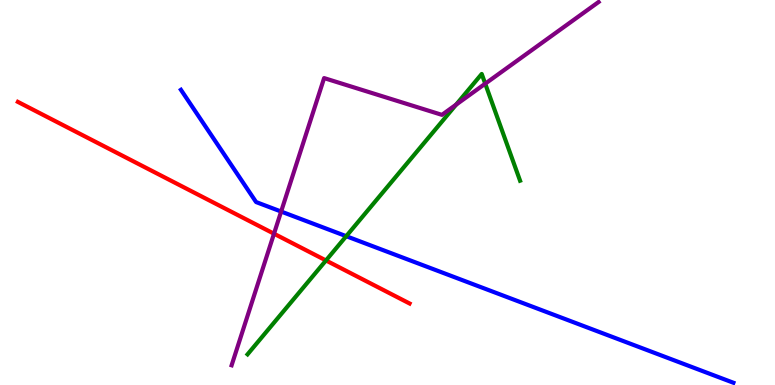[{'lines': ['blue', 'red'], 'intersections': []}, {'lines': ['green', 'red'], 'intersections': [{'x': 4.21, 'y': 3.23}]}, {'lines': ['purple', 'red'], 'intersections': [{'x': 3.54, 'y': 3.93}]}, {'lines': ['blue', 'green'], 'intersections': [{'x': 4.47, 'y': 3.87}]}, {'lines': ['blue', 'purple'], 'intersections': [{'x': 3.63, 'y': 4.51}]}, {'lines': ['green', 'purple'], 'intersections': [{'x': 5.88, 'y': 7.28}, {'x': 6.26, 'y': 7.83}]}]